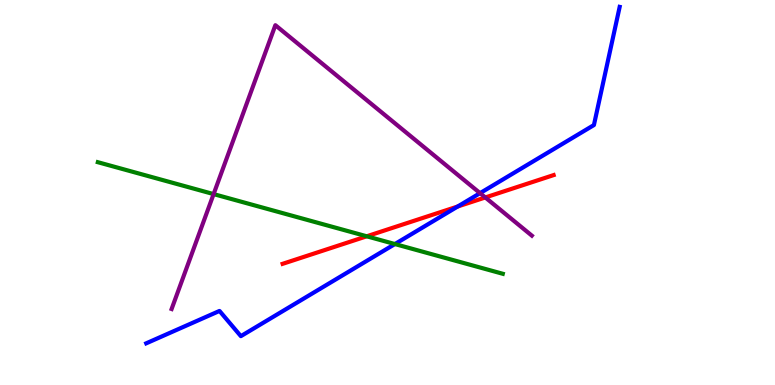[{'lines': ['blue', 'red'], 'intersections': [{'x': 5.91, 'y': 4.64}]}, {'lines': ['green', 'red'], 'intersections': [{'x': 4.73, 'y': 3.86}]}, {'lines': ['purple', 'red'], 'intersections': [{'x': 6.26, 'y': 4.87}]}, {'lines': ['blue', 'green'], 'intersections': [{'x': 5.1, 'y': 3.66}]}, {'lines': ['blue', 'purple'], 'intersections': [{'x': 6.19, 'y': 4.98}]}, {'lines': ['green', 'purple'], 'intersections': [{'x': 2.76, 'y': 4.96}]}]